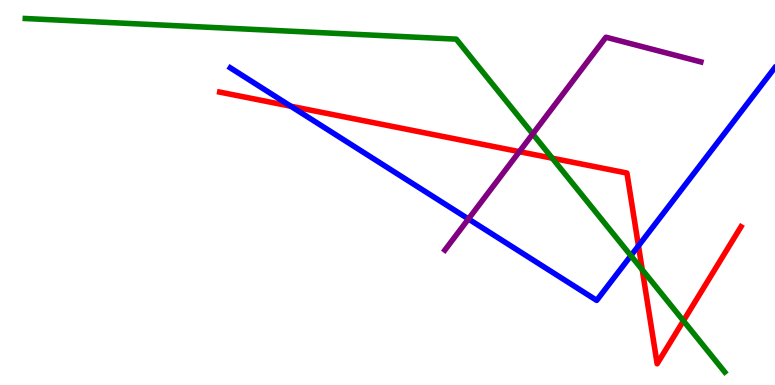[{'lines': ['blue', 'red'], 'intersections': [{'x': 3.75, 'y': 7.24}, {'x': 8.24, 'y': 3.62}]}, {'lines': ['green', 'red'], 'intersections': [{'x': 7.13, 'y': 5.89}, {'x': 8.29, 'y': 2.99}, {'x': 8.82, 'y': 1.67}]}, {'lines': ['purple', 'red'], 'intersections': [{'x': 6.7, 'y': 6.06}]}, {'lines': ['blue', 'green'], 'intersections': [{'x': 8.14, 'y': 3.36}]}, {'lines': ['blue', 'purple'], 'intersections': [{'x': 6.04, 'y': 4.31}]}, {'lines': ['green', 'purple'], 'intersections': [{'x': 6.87, 'y': 6.52}]}]